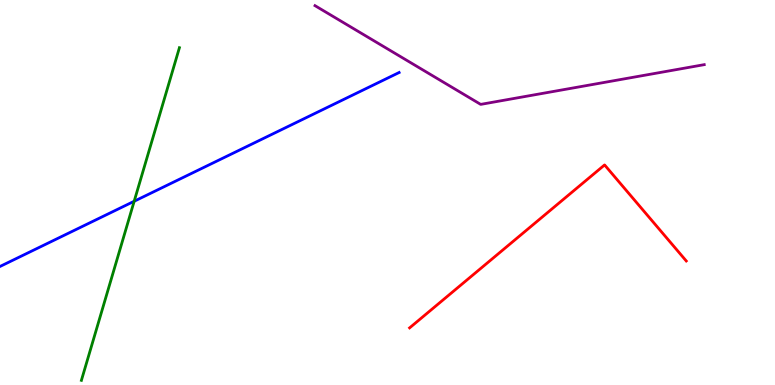[{'lines': ['blue', 'red'], 'intersections': []}, {'lines': ['green', 'red'], 'intersections': []}, {'lines': ['purple', 'red'], 'intersections': []}, {'lines': ['blue', 'green'], 'intersections': [{'x': 1.73, 'y': 4.77}]}, {'lines': ['blue', 'purple'], 'intersections': []}, {'lines': ['green', 'purple'], 'intersections': []}]